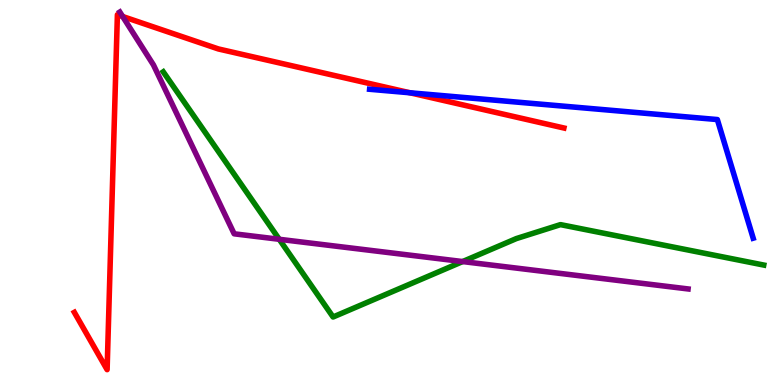[{'lines': ['blue', 'red'], 'intersections': [{'x': 5.29, 'y': 7.59}]}, {'lines': ['green', 'red'], 'intersections': []}, {'lines': ['purple', 'red'], 'intersections': [{'x': 1.58, 'y': 9.57}]}, {'lines': ['blue', 'green'], 'intersections': []}, {'lines': ['blue', 'purple'], 'intersections': []}, {'lines': ['green', 'purple'], 'intersections': [{'x': 3.6, 'y': 3.78}, {'x': 5.97, 'y': 3.21}]}]